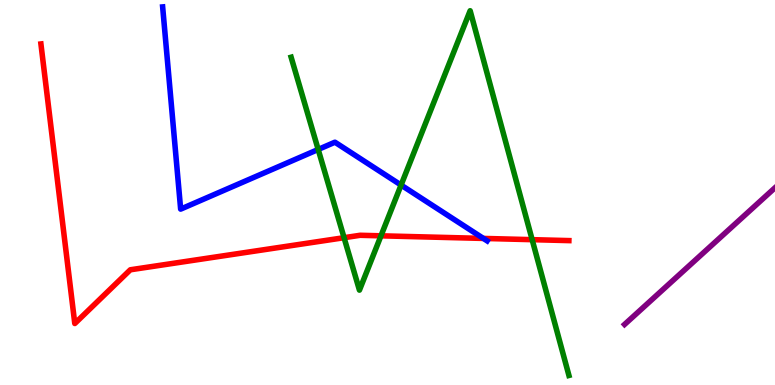[{'lines': ['blue', 'red'], 'intersections': [{'x': 6.24, 'y': 3.81}]}, {'lines': ['green', 'red'], 'intersections': [{'x': 4.44, 'y': 3.83}, {'x': 4.92, 'y': 3.87}, {'x': 6.87, 'y': 3.77}]}, {'lines': ['purple', 'red'], 'intersections': []}, {'lines': ['blue', 'green'], 'intersections': [{'x': 4.11, 'y': 6.12}, {'x': 5.18, 'y': 5.19}]}, {'lines': ['blue', 'purple'], 'intersections': []}, {'lines': ['green', 'purple'], 'intersections': []}]